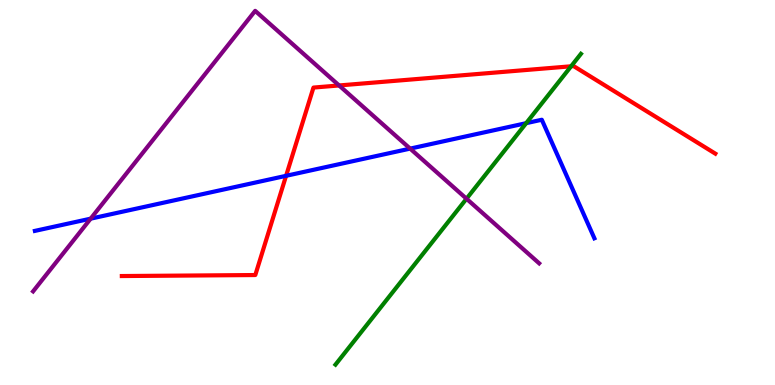[{'lines': ['blue', 'red'], 'intersections': [{'x': 3.69, 'y': 5.43}]}, {'lines': ['green', 'red'], 'intersections': [{'x': 7.37, 'y': 8.28}]}, {'lines': ['purple', 'red'], 'intersections': [{'x': 4.38, 'y': 7.78}]}, {'lines': ['blue', 'green'], 'intersections': [{'x': 6.79, 'y': 6.8}]}, {'lines': ['blue', 'purple'], 'intersections': [{'x': 1.17, 'y': 4.32}, {'x': 5.29, 'y': 6.14}]}, {'lines': ['green', 'purple'], 'intersections': [{'x': 6.02, 'y': 4.84}]}]